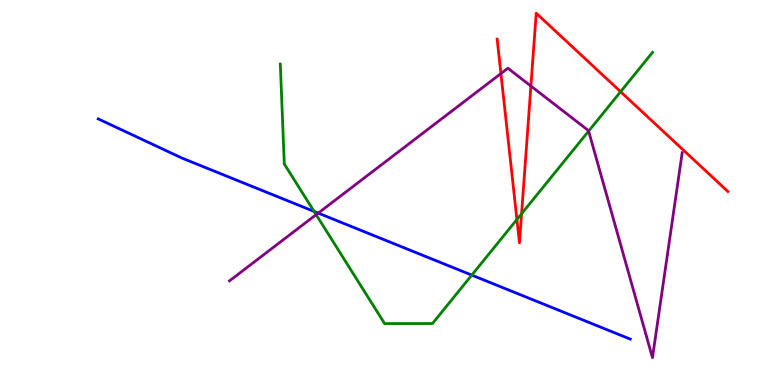[{'lines': ['blue', 'red'], 'intersections': []}, {'lines': ['green', 'red'], 'intersections': [{'x': 6.67, 'y': 4.3}, {'x': 6.73, 'y': 4.45}, {'x': 8.01, 'y': 7.62}]}, {'lines': ['purple', 'red'], 'intersections': [{'x': 6.46, 'y': 8.09}, {'x': 6.85, 'y': 7.77}]}, {'lines': ['blue', 'green'], 'intersections': [{'x': 4.05, 'y': 4.51}, {'x': 6.09, 'y': 2.85}]}, {'lines': ['blue', 'purple'], 'intersections': [{'x': 4.11, 'y': 4.46}]}, {'lines': ['green', 'purple'], 'intersections': [{'x': 4.08, 'y': 4.42}, {'x': 7.6, 'y': 6.59}]}]